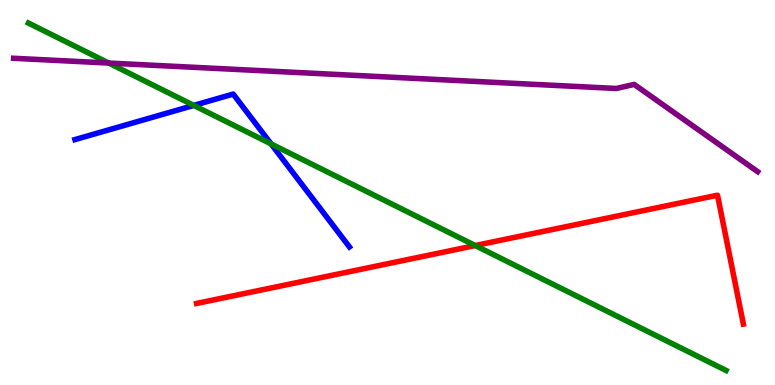[{'lines': ['blue', 'red'], 'intersections': []}, {'lines': ['green', 'red'], 'intersections': [{'x': 6.13, 'y': 3.62}]}, {'lines': ['purple', 'red'], 'intersections': []}, {'lines': ['blue', 'green'], 'intersections': [{'x': 2.5, 'y': 7.26}, {'x': 3.5, 'y': 6.26}]}, {'lines': ['blue', 'purple'], 'intersections': []}, {'lines': ['green', 'purple'], 'intersections': [{'x': 1.4, 'y': 8.36}]}]